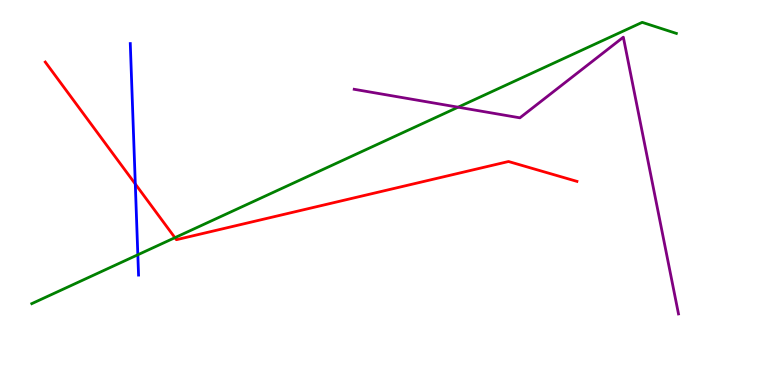[{'lines': ['blue', 'red'], 'intersections': [{'x': 1.75, 'y': 5.22}]}, {'lines': ['green', 'red'], 'intersections': [{'x': 2.26, 'y': 3.83}]}, {'lines': ['purple', 'red'], 'intersections': []}, {'lines': ['blue', 'green'], 'intersections': [{'x': 1.78, 'y': 3.38}]}, {'lines': ['blue', 'purple'], 'intersections': []}, {'lines': ['green', 'purple'], 'intersections': [{'x': 5.91, 'y': 7.22}]}]